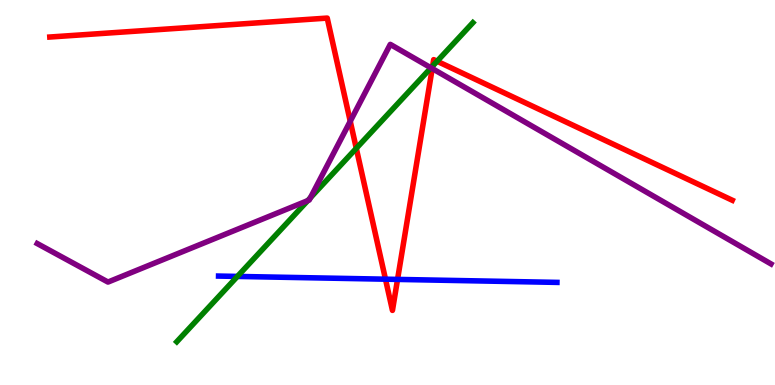[{'lines': ['blue', 'red'], 'intersections': [{'x': 4.97, 'y': 2.75}, {'x': 5.13, 'y': 2.74}]}, {'lines': ['green', 'red'], 'intersections': [{'x': 4.6, 'y': 6.15}, {'x': 5.58, 'y': 8.28}, {'x': 5.64, 'y': 8.41}]}, {'lines': ['purple', 'red'], 'intersections': [{'x': 4.52, 'y': 6.85}, {'x': 5.58, 'y': 8.22}]}, {'lines': ['blue', 'green'], 'intersections': [{'x': 3.06, 'y': 2.82}]}, {'lines': ['blue', 'purple'], 'intersections': []}, {'lines': ['green', 'purple'], 'intersections': [{'x': 3.97, 'y': 4.79}, {'x': 4.01, 'y': 4.86}, {'x': 5.56, 'y': 8.24}]}]